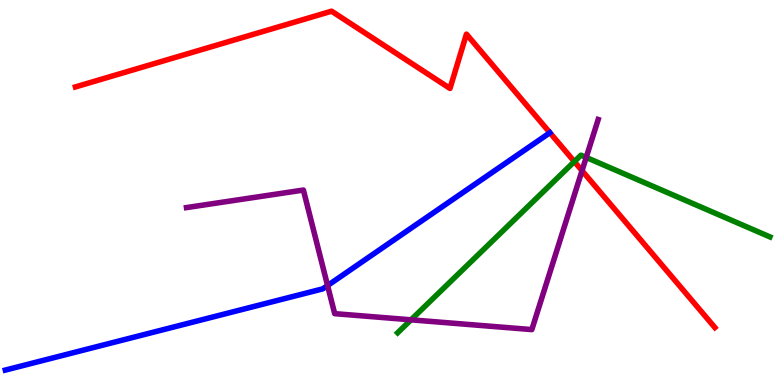[{'lines': ['blue', 'red'], 'intersections': []}, {'lines': ['green', 'red'], 'intersections': [{'x': 7.41, 'y': 5.8}]}, {'lines': ['purple', 'red'], 'intersections': [{'x': 7.51, 'y': 5.57}]}, {'lines': ['blue', 'green'], 'intersections': []}, {'lines': ['blue', 'purple'], 'intersections': [{'x': 4.23, 'y': 2.58}]}, {'lines': ['green', 'purple'], 'intersections': [{'x': 5.3, 'y': 1.69}, {'x': 7.56, 'y': 5.91}]}]